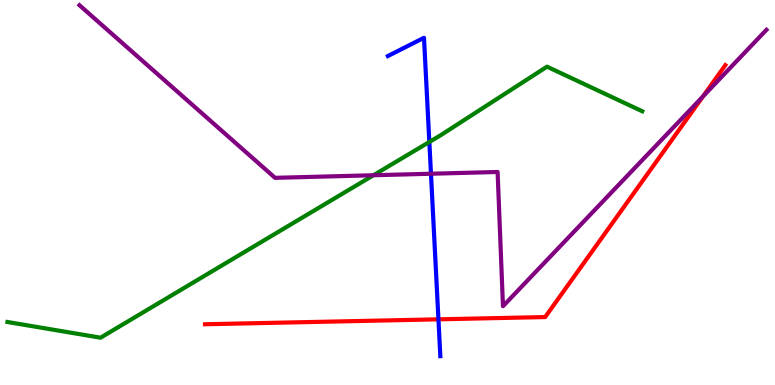[{'lines': ['blue', 'red'], 'intersections': [{'x': 5.66, 'y': 1.71}]}, {'lines': ['green', 'red'], 'intersections': []}, {'lines': ['purple', 'red'], 'intersections': [{'x': 9.07, 'y': 7.5}]}, {'lines': ['blue', 'green'], 'intersections': [{'x': 5.54, 'y': 6.31}]}, {'lines': ['blue', 'purple'], 'intersections': [{'x': 5.56, 'y': 5.49}]}, {'lines': ['green', 'purple'], 'intersections': [{'x': 4.82, 'y': 5.45}]}]